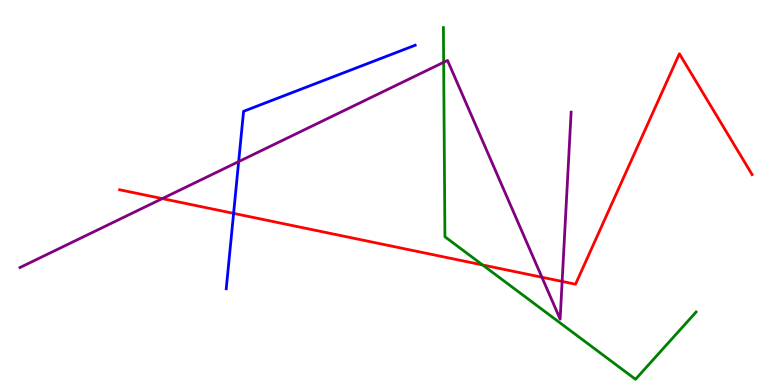[{'lines': ['blue', 'red'], 'intersections': [{'x': 3.01, 'y': 4.46}]}, {'lines': ['green', 'red'], 'intersections': [{'x': 6.23, 'y': 3.12}]}, {'lines': ['purple', 'red'], 'intersections': [{'x': 2.09, 'y': 4.84}, {'x': 6.99, 'y': 2.8}, {'x': 7.25, 'y': 2.69}]}, {'lines': ['blue', 'green'], 'intersections': []}, {'lines': ['blue', 'purple'], 'intersections': [{'x': 3.08, 'y': 5.8}]}, {'lines': ['green', 'purple'], 'intersections': [{'x': 5.72, 'y': 8.38}]}]